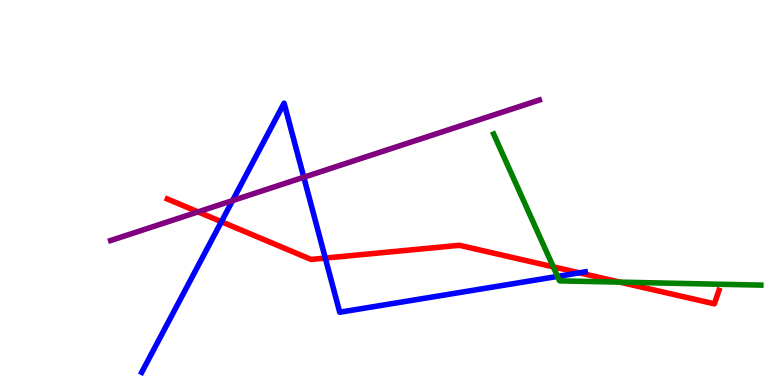[{'lines': ['blue', 'red'], 'intersections': [{'x': 2.86, 'y': 4.24}, {'x': 4.2, 'y': 3.3}, {'x': 7.48, 'y': 2.91}]}, {'lines': ['green', 'red'], 'intersections': [{'x': 7.14, 'y': 3.07}, {'x': 8.0, 'y': 2.67}]}, {'lines': ['purple', 'red'], 'intersections': [{'x': 2.56, 'y': 4.5}]}, {'lines': ['blue', 'green'], 'intersections': [{'x': 7.19, 'y': 2.82}]}, {'lines': ['blue', 'purple'], 'intersections': [{'x': 3.0, 'y': 4.79}, {'x': 3.92, 'y': 5.4}]}, {'lines': ['green', 'purple'], 'intersections': []}]